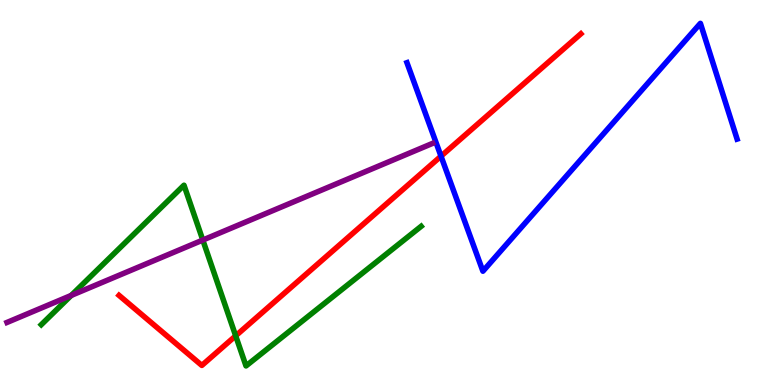[{'lines': ['blue', 'red'], 'intersections': [{'x': 5.69, 'y': 5.94}]}, {'lines': ['green', 'red'], 'intersections': [{'x': 3.04, 'y': 1.28}]}, {'lines': ['purple', 'red'], 'intersections': []}, {'lines': ['blue', 'green'], 'intersections': []}, {'lines': ['blue', 'purple'], 'intersections': []}, {'lines': ['green', 'purple'], 'intersections': [{'x': 0.919, 'y': 2.33}, {'x': 2.62, 'y': 3.76}]}]